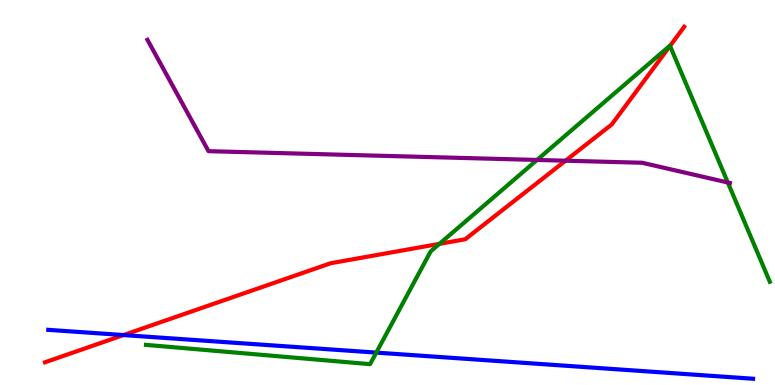[{'lines': ['blue', 'red'], 'intersections': [{'x': 1.59, 'y': 1.3}]}, {'lines': ['green', 'red'], 'intersections': [{'x': 5.67, 'y': 3.67}, {'x': 8.65, 'y': 8.81}]}, {'lines': ['purple', 'red'], 'intersections': [{'x': 7.3, 'y': 5.83}]}, {'lines': ['blue', 'green'], 'intersections': [{'x': 4.86, 'y': 0.841}]}, {'lines': ['blue', 'purple'], 'intersections': []}, {'lines': ['green', 'purple'], 'intersections': [{'x': 6.93, 'y': 5.85}, {'x': 9.39, 'y': 5.26}]}]